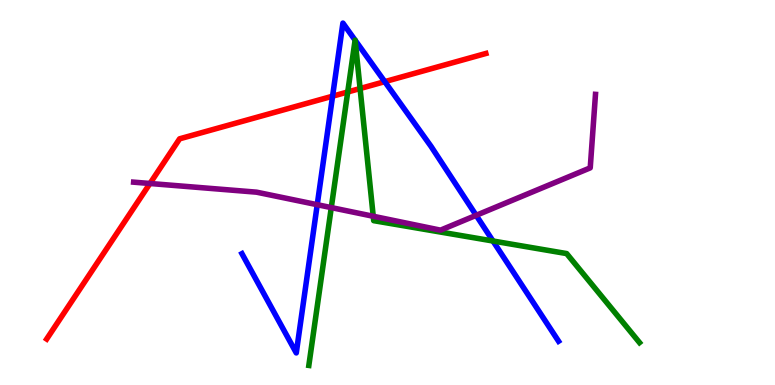[{'lines': ['blue', 'red'], 'intersections': [{'x': 4.29, 'y': 7.5}, {'x': 4.96, 'y': 7.88}]}, {'lines': ['green', 'red'], 'intersections': [{'x': 4.49, 'y': 7.61}, {'x': 4.65, 'y': 7.7}]}, {'lines': ['purple', 'red'], 'intersections': [{'x': 1.94, 'y': 5.23}]}, {'lines': ['blue', 'green'], 'intersections': [{'x': 4.58, 'y': 8.96}, {'x': 4.58, 'y': 8.96}, {'x': 6.36, 'y': 3.74}]}, {'lines': ['blue', 'purple'], 'intersections': [{'x': 4.09, 'y': 4.68}, {'x': 6.14, 'y': 4.41}]}, {'lines': ['green', 'purple'], 'intersections': [{'x': 4.27, 'y': 4.61}, {'x': 4.82, 'y': 4.38}]}]